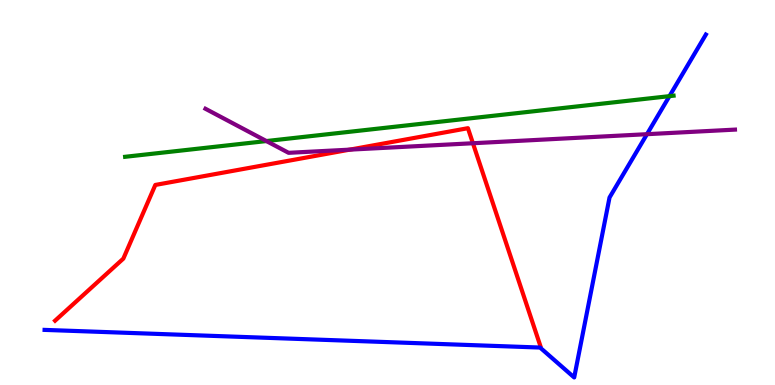[{'lines': ['blue', 'red'], 'intersections': []}, {'lines': ['green', 'red'], 'intersections': []}, {'lines': ['purple', 'red'], 'intersections': [{'x': 4.51, 'y': 6.11}, {'x': 6.1, 'y': 6.28}]}, {'lines': ['blue', 'green'], 'intersections': [{'x': 8.64, 'y': 7.5}]}, {'lines': ['blue', 'purple'], 'intersections': [{'x': 8.35, 'y': 6.51}]}, {'lines': ['green', 'purple'], 'intersections': [{'x': 3.44, 'y': 6.34}]}]